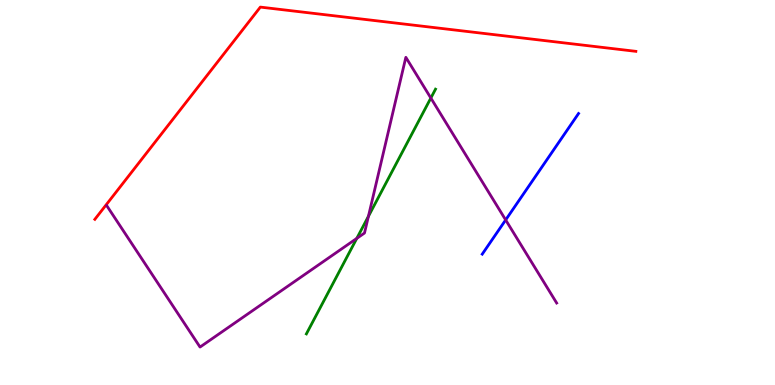[{'lines': ['blue', 'red'], 'intersections': []}, {'lines': ['green', 'red'], 'intersections': []}, {'lines': ['purple', 'red'], 'intersections': []}, {'lines': ['blue', 'green'], 'intersections': []}, {'lines': ['blue', 'purple'], 'intersections': [{'x': 6.52, 'y': 4.29}]}, {'lines': ['green', 'purple'], 'intersections': [{'x': 4.6, 'y': 3.81}, {'x': 4.75, 'y': 4.38}, {'x': 5.56, 'y': 7.45}]}]